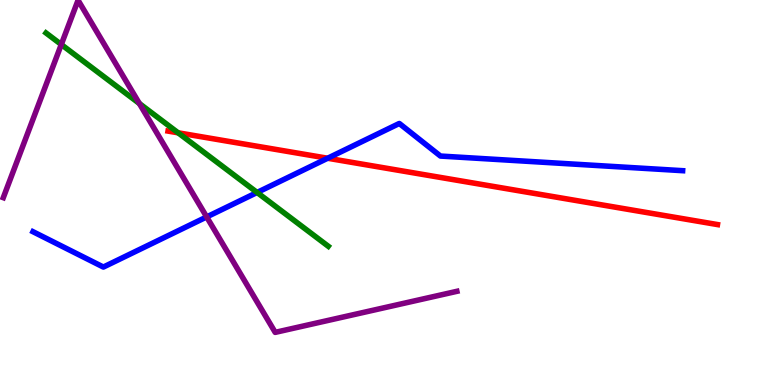[{'lines': ['blue', 'red'], 'intersections': [{'x': 4.23, 'y': 5.89}]}, {'lines': ['green', 'red'], 'intersections': [{'x': 2.3, 'y': 6.55}]}, {'lines': ['purple', 'red'], 'intersections': []}, {'lines': ['blue', 'green'], 'intersections': [{'x': 3.32, 'y': 5.0}]}, {'lines': ['blue', 'purple'], 'intersections': [{'x': 2.67, 'y': 4.37}]}, {'lines': ['green', 'purple'], 'intersections': [{'x': 0.791, 'y': 8.84}, {'x': 1.8, 'y': 7.31}]}]